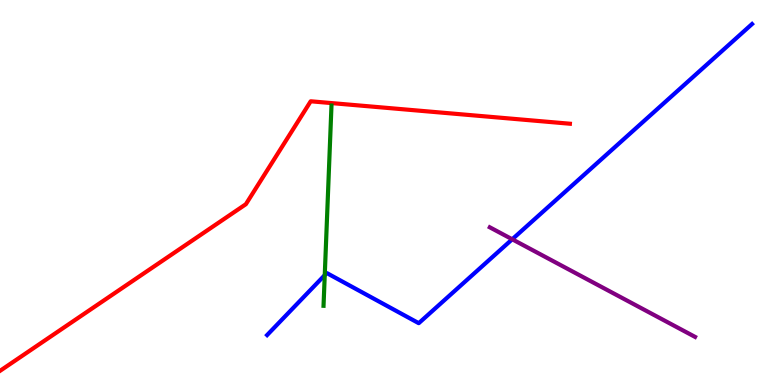[{'lines': ['blue', 'red'], 'intersections': []}, {'lines': ['green', 'red'], 'intersections': []}, {'lines': ['purple', 'red'], 'intersections': []}, {'lines': ['blue', 'green'], 'intersections': [{'x': 4.19, 'y': 2.85}]}, {'lines': ['blue', 'purple'], 'intersections': [{'x': 6.61, 'y': 3.78}]}, {'lines': ['green', 'purple'], 'intersections': []}]